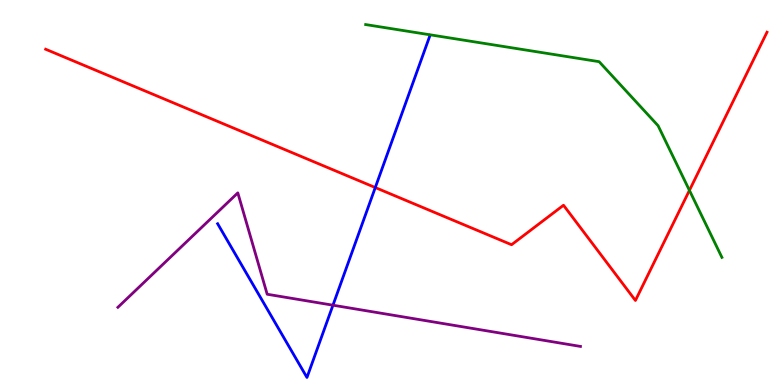[{'lines': ['blue', 'red'], 'intersections': [{'x': 4.84, 'y': 5.13}]}, {'lines': ['green', 'red'], 'intersections': [{'x': 8.9, 'y': 5.06}]}, {'lines': ['purple', 'red'], 'intersections': []}, {'lines': ['blue', 'green'], 'intersections': []}, {'lines': ['blue', 'purple'], 'intersections': [{'x': 4.3, 'y': 2.07}]}, {'lines': ['green', 'purple'], 'intersections': []}]